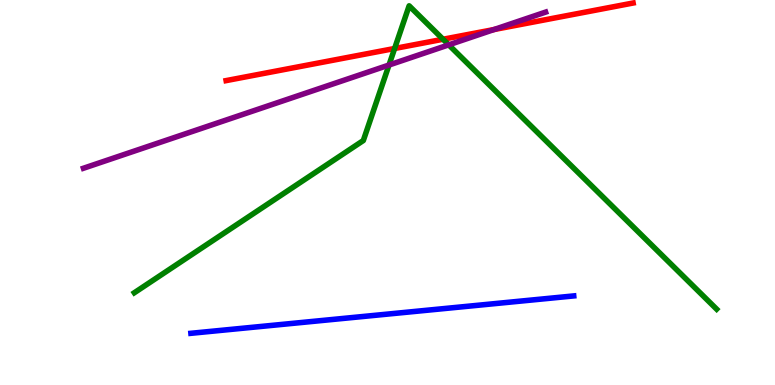[{'lines': ['blue', 'red'], 'intersections': []}, {'lines': ['green', 'red'], 'intersections': [{'x': 5.09, 'y': 8.74}, {'x': 5.72, 'y': 8.98}]}, {'lines': ['purple', 'red'], 'intersections': [{'x': 6.38, 'y': 9.23}]}, {'lines': ['blue', 'green'], 'intersections': []}, {'lines': ['blue', 'purple'], 'intersections': []}, {'lines': ['green', 'purple'], 'intersections': [{'x': 5.02, 'y': 8.31}, {'x': 5.79, 'y': 8.84}]}]